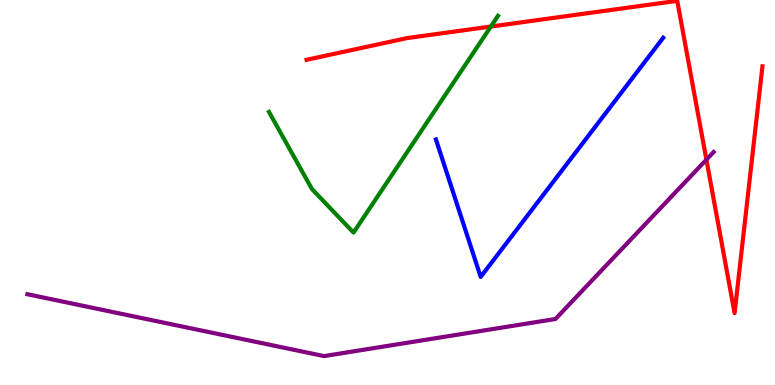[{'lines': ['blue', 'red'], 'intersections': []}, {'lines': ['green', 'red'], 'intersections': [{'x': 6.33, 'y': 9.31}]}, {'lines': ['purple', 'red'], 'intersections': [{'x': 9.11, 'y': 5.85}]}, {'lines': ['blue', 'green'], 'intersections': []}, {'lines': ['blue', 'purple'], 'intersections': []}, {'lines': ['green', 'purple'], 'intersections': []}]